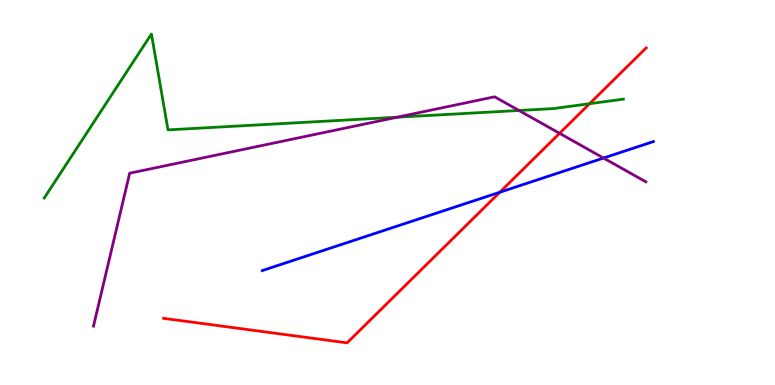[{'lines': ['blue', 'red'], 'intersections': [{'x': 6.45, 'y': 5.01}]}, {'lines': ['green', 'red'], 'intersections': [{'x': 7.61, 'y': 7.31}]}, {'lines': ['purple', 'red'], 'intersections': [{'x': 7.22, 'y': 6.54}]}, {'lines': ['blue', 'green'], 'intersections': []}, {'lines': ['blue', 'purple'], 'intersections': [{'x': 7.79, 'y': 5.9}]}, {'lines': ['green', 'purple'], 'intersections': [{'x': 5.12, 'y': 6.96}, {'x': 6.7, 'y': 7.13}]}]